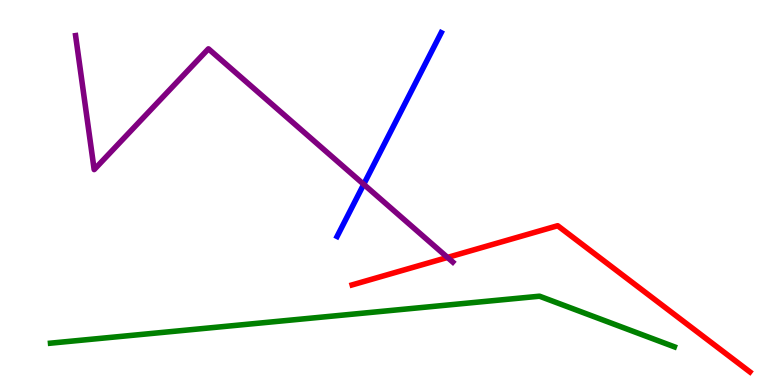[{'lines': ['blue', 'red'], 'intersections': []}, {'lines': ['green', 'red'], 'intersections': []}, {'lines': ['purple', 'red'], 'intersections': [{'x': 5.77, 'y': 3.31}]}, {'lines': ['blue', 'green'], 'intersections': []}, {'lines': ['blue', 'purple'], 'intersections': [{'x': 4.69, 'y': 5.21}]}, {'lines': ['green', 'purple'], 'intersections': []}]